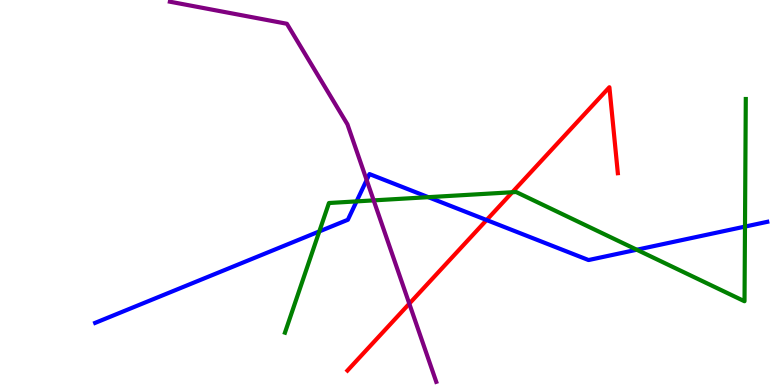[{'lines': ['blue', 'red'], 'intersections': [{'x': 6.28, 'y': 4.28}]}, {'lines': ['green', 'red'], 'intersections': [{'x': 6.61, 'y': 5.01}]}, {'lines': ['purple', 'red'], 'intersections': [{'x': 5.28, 'y': 2.11}]}, {'lines': ['blue', 'green'], 'intersections': [{'x': 4.12, 'y': 3.99}, {'x': 4.6, 'y': 4.77}, {'x': 5.53, 'y': 4.88}, {'x': 8.22, 'y': 3.51}, {'x': 9.61, 'y': 4.11}]}, {'lines': ['blue', 'purple'], 'intersections': [{'x': 4.73, 'y': 5.32}]}, {'lines': ['green', 'purple'], 'intersections': [{'x': 4.82, 'y': 4.8}]}]